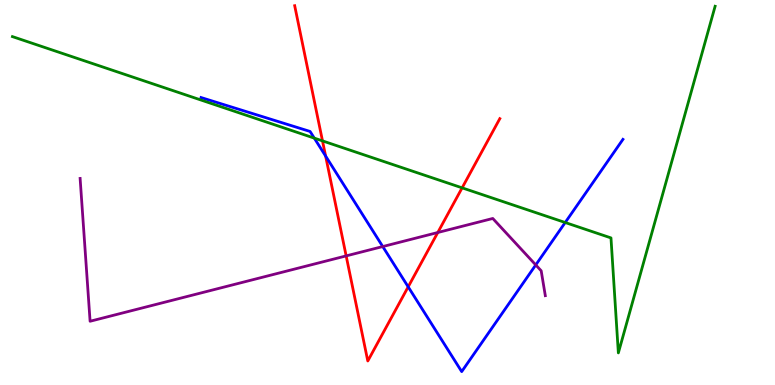[{'lines': ['blue', 'red'], 'intersections': [{'x': 4.2, 'y': 5.95}, {'x': 5.27, 'y': 2.55}]}, {'lines': ['green', 'red'], 'intersections': [{'x': 4.16, 'y': 6.34}, {'x': 5.96, 'y': 5.12}]}, {'lines': ['purple', 'red'], 'intersections': [{'x': 4.47, 'y': 3.35}, {'x': 5.65, 'y': 3.96}]}, {'lines': ['blue', 'green'], 'intersections': [{'x': 4.06, 'y': 6.41}, {'x': 7.29, 'y': 4.22}]}, {'lines': ['blue', 'purple'], 'intersections': [{'x': 4.94, 'y': 3.6}, {'x': 6.91, 'y': 3.12}]}, {'lines': ['green', 'purple'], 'intersections': []}]